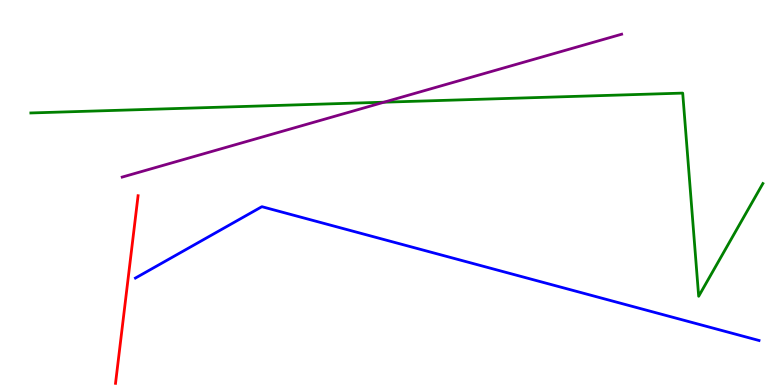[{'lines': ['blue', 'red'], 'intersections': []}, {'lines': ['green', 'red'], 'intersections': []}, {'lines': ['purple', 'red'], 'intersections': []}, {'lines': ['blue', 'green'], 'intersections': []}, {'lines': ['blue', 'purple'], 'intersections': []}, {'lines': ['green', 'purple'], 'intersections': [{'x': 4.95, 'y': 7.35}]}]